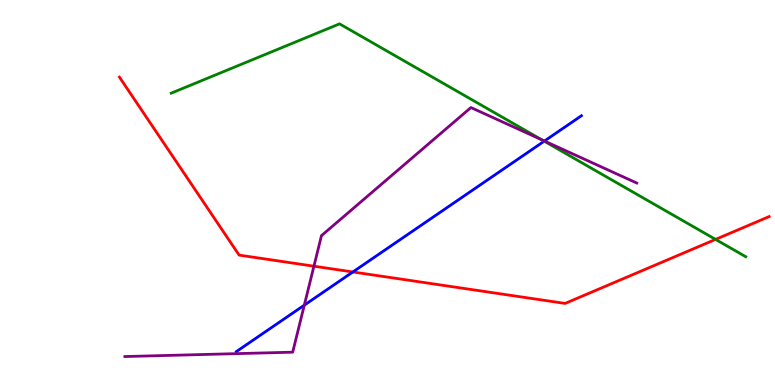[{'lines': ['blue', 'red'], 'intersections': [{'x': 4.55, 'y': 2.94}]}, {'lines': ['green', 'red'], 'intersections': [{'x': 9.23, 'y': 3.78}]}, {'lines': ['purple', 'red'], 'intersections': [{'x': 4.05, 'y': 3.09}]}, {'lines': ['blue', 'green'], 'intersections': [{'x': 7.02, 'y': 6.33}]}, {'lines': ['blue', 'purple'], 'intersections': [{'x': 3.93, 'y': 2.07}, {'x': 7.03, 'y': 6.34}]}, {'lines': ['green', 'purple'], 'intersections': [{'x': 6.99, 'y': 6.37}]}]